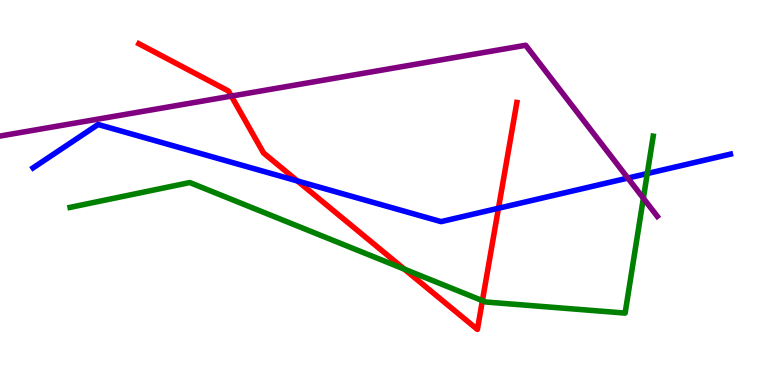[{'lines': ['blue', 'red'], 'intersections': [{'x': 3.84, 'y': 5.3}, {'x': 6.43, 'y': 4.59}]}, {'lines': ['green', 'red'], 'intersections': [{'x': 5.22, 'y': 3.01}, {'x': 6.22, 'y': 2.19}]}, {'lines': ['purple', 'red'], 'intersections': [{'x': 2.99, 'y': 7.5}]}, {'lines': ['blue', 'green'], 'intersections': [{'x': 8.35, 'y': 5.49}]}, {'lines': ['blue', 'purple'], 'intersections': [{'x': 8.1, 'y': 5.37}]}, {'lines': ['green', 'purple'], 'intersections': [{'x': 8.3, 'y': 4.85}]}]